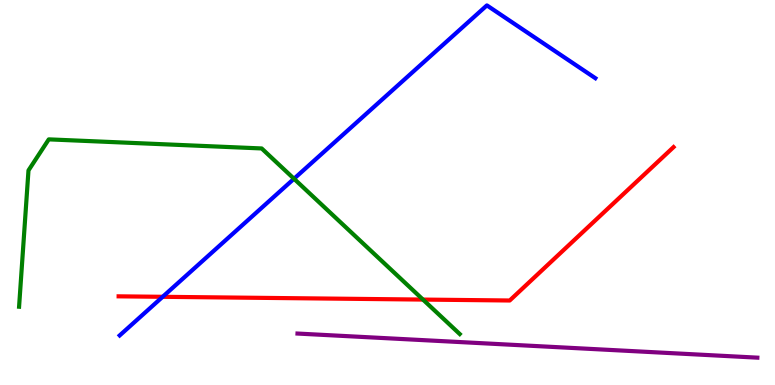[{'lines': ['blue', 'red'], 'intersections': [{'x': 2.1, 'y': 2.29}]}, {'lines': ['green', 'red'], 'intersections': [{'x': 5.46, 'y': 2.22}]}, {'lines': ['purple', 'red'], 'intersections': []}, {'lines': ['blue', 'green'], 'intersections': [{'x': 3.79, 'y': 5.36}]}, {'lines': ['blue', 'purple'], 'intersections': []}, {'lines': ['green', 'purple'], 'intersections': []}]